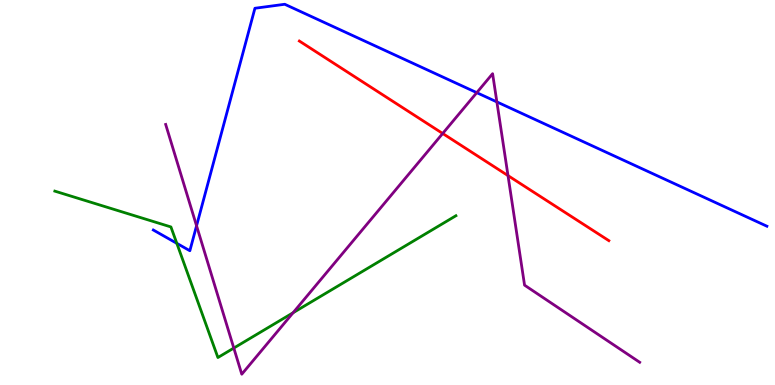[{'lines': ['blue', 'red'], 'intersections': []}, {'lines': ['green', 'red'], 'intersections': []}, {'lines': ['purple', 'red'], 'intersections': [{'x': 5.71, 'y': 6.53}, {'x': 6.55, 'y': 5.44}]}, {'lines': ['blue', 'green'], 'intersections': [{'x': 2.28, 'y': 3.68}]}, {'lines': ['blue', 'purple'], 'intersections': [{'x': 2.54, 'y': 4.14}, {'x': 6.15, 'y': 7.59}, {'x': 6.41, 'y': 7.35}]}, {'lines': ['green', 'purple'], 'intersections': [{'x': 3.02, 'y': 0.96}, {'x': 3.78, 'y': 1.88}]}]